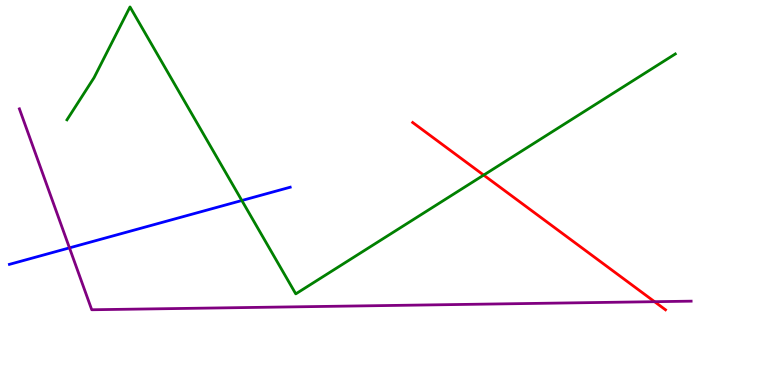[{'lines': ['blue', 'red'], 'intersections': []}, {'lines': ['green', 'red'], 'intersections': [{'x': 6.24, 'y': 5.45}]}, {'lines': ['purple', 'red'], 'intersections': [{'x': 8.45, 'y': 2.16}]}, {'lines': ['blue', 'green'], 'intersections': [{'x': 3.12, 'y': 4.79}]}, {'lines': ['blue', 'purple'], 'intersections': [{'x': 0.896, 'y': 3.56}]}, {'lines': ['green', 'purple'], 'intersections': []}]